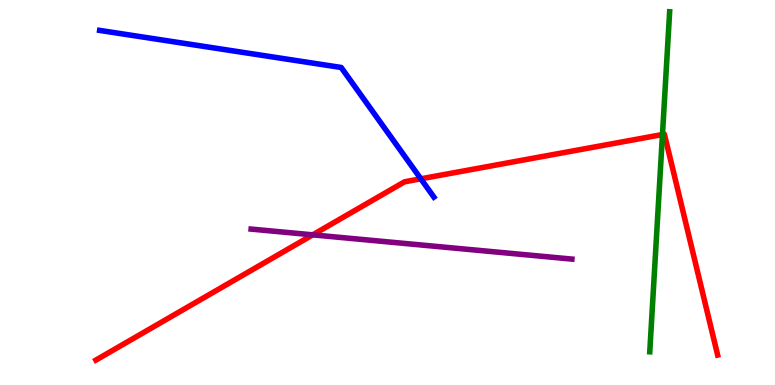[{'lines': ['blue', 'red'], 'intersections': [{'x': 5.43, 'y': 5.36}]}, {'lines': ['green', 'red'], 'intersections': [{'x': 8.55, 'y': 6.51}]}, {'lines': ['purple', 'red'], 'intersections': [{'x': 4.03, 'y': 3.9}]}, {'lines': ['blue', 'green'], 'intersections': []}, {'lines': ['blue', 'purple'], 'intersections': []}, {'lines': ['green', 'purple'], 'intersections': []}]